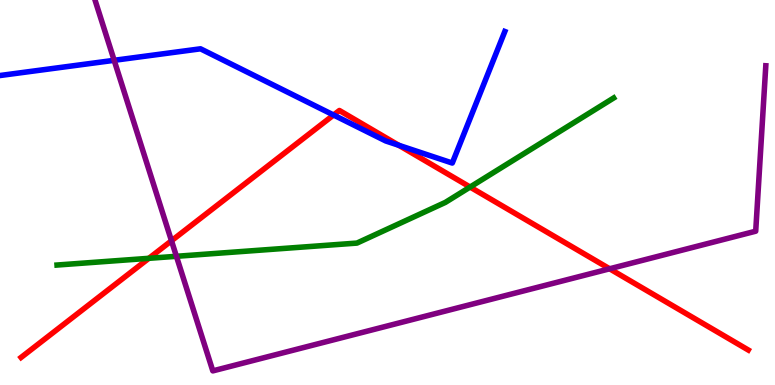[{'lines': ['blue', 'red'], 'intersections': [{'x': 4.3, 'y': 7.01}, {'x': 5.15, 'y': 6.23}]}, {'lines': ['green', 'red'], 'intersections': [{'x': 1.92, 'y': 3.29}, {'x': 6.07, 'y': 5.14}]}, {'lines': ['purple', 'red'], 'intersections': [{'x': 2.21, 'y': 3.75}, {'x': 7.87, 'y': 3.02}]}, {'lines': ['blue', 'green'], 'intersections': []}, {'lines': ['blue', 'purple'], 'intersections': [{'x': 1.47, 'y': 8.43}]}, {'lines': ['green', 'purple'], 'intersections': [{'x': 2.28, 'y': 3.34}]}]